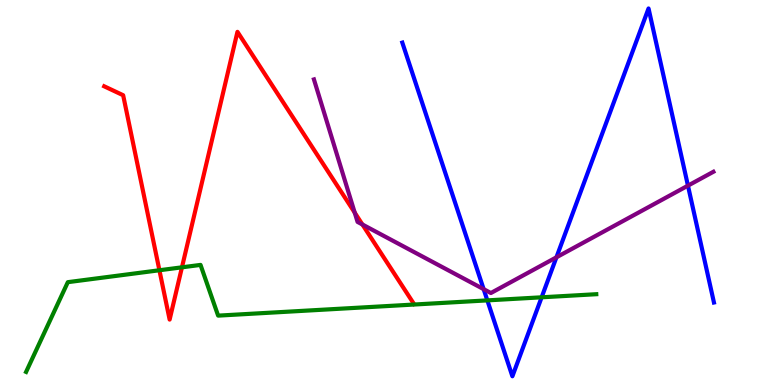[{'lines': ['blue', 'red'], 'intersections': []}, {'lines': ['green', 'red'], 'intersections': [{'x': 2.06, 'y': 2.98}, {'x': 2.35, 'y': 3.06}]}, {'lines': ['purple', 'red'], 'intersections': [{'x': 4.58, 'y': 4.48}, {'x': 4.68, 'y': 4.17}]}, {'lines': ['blue', 'green'], 'intersections': [{'x': 6.29, 'y': 2.2}, {'x': 6.99, 'y': 2.28}]}, {'lines': ['blue', 'purple'], 'intersections': [{'x': 6.24, 'y': 2.49}, {'x': 7.18, 'y': 3.32}, {'x': 8.88, 'y': 5.18}]}, {'lines': ['green', 'purple'], 'intersections': []}]